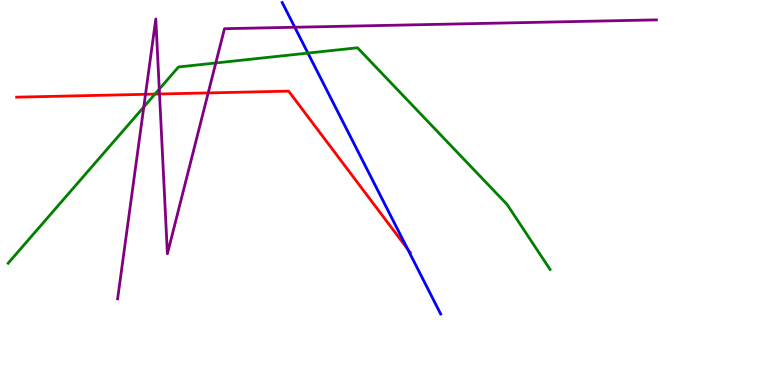[{'lines': ['blue', 'red'], 'intersections': [{'x': 5.26, 'y': 3.53}]}, {'lines': ['green', 'red'], 'intersections': [{'x': 2.0, 'y': 7.56}]}, {'lines': ['purple', 'red'], 'intersections': [{'x': 1.88, 'y': 7.55}, {'x': 2.06, 'y': 7.56}, {'x': 2.69, 'y': 7.59}]}, {'lines': ['blue', 'green'], 'intersections': [{'x': 3.97, 'y': 8.62}]}, {'lines': ['blue', 'purple'], 'intersections': [{'x': 3.8, 'y': 9.29}]}, {'lines': ['green', 'purple'], 'intersections': [{'x': 1.86, 'y': 7.22}, {'x': 2.06, 'y': 7.69}, {'x': 2.78, 'y': 8.36}]}]